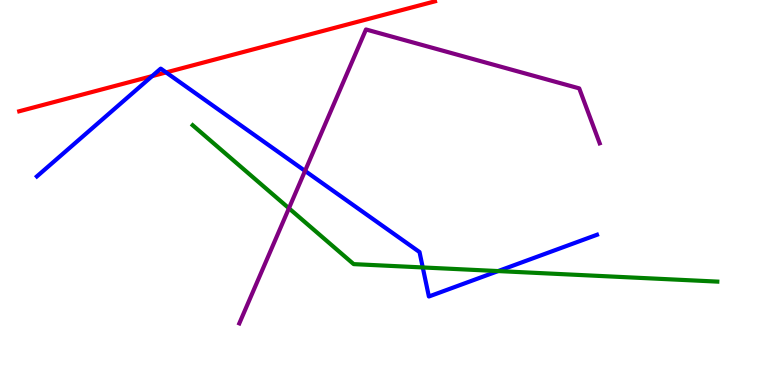[{'lines': ['blue', 'red'], 'intersections': [{'x': 1.96, 'y': 8.02}, {'x': 2.14, 'y': 8.12}]}, {'lines': ['green', 'red'], 'intersections': []}, {'lines': ['purple', 'red'], 'intersections': []}, {'lines': ['blue', 'green'], 'intersections': [{'x': 5.45, 'y': 3.05}, {'x': 6.43, 'y': 2.96}]}, {'lines': ['blue', 'purple'], 'intersections': [{'x': 3.94, 'y': 5.56}]}, {'lines': ['green', 'purple'], 'intersections': [{'x': 3.73, 'y': 4.59}]}]